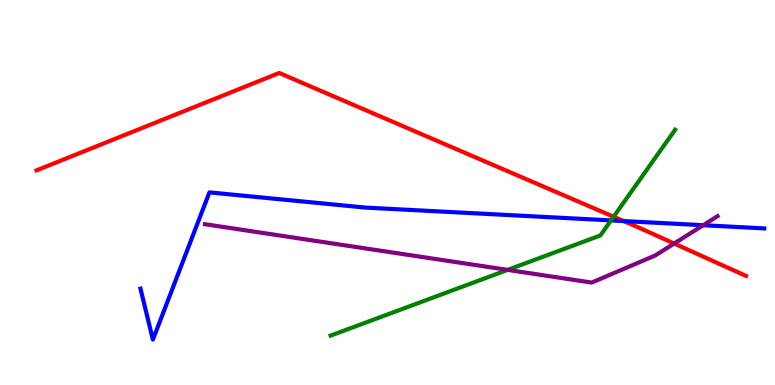[{'lines': ['blue', 'red'], 'intersections': [{'x': 8.05, 'y': 4.26}]}, {'lines': ['green', 'red'], 'intersections': [{'x': 7.92, 'y': 4.37}]}, {'lines': ['purple', 'red'], 'intersections': [{'x': 8.7, 'y': 3.67}]}, {'lines': ['blue', 'green'], 'intersections': [{'x': 7.88, 'y': 4.28}]}, {'lines': ['blue', 'purple'], 'intersections': [{'x': 9.07, 'y': 4.15}]}, {'lines': ['green', 'purple'], 'intersections': [{'x': 6.55, 'y': 2.99}]}]